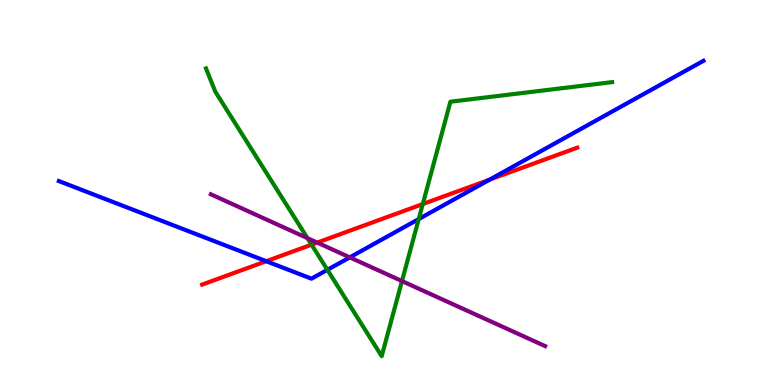[{'lines': ['blue', 'red'], 'intersections': [{'x': 3.44, 'y': 3.22}, {'x': 6.32, 'y': 5.33}]}, {'lines': ['green', 'red'], 'intersections': [{'x': 4.02, 'y': 3.65}, {'x': 5.46, 'y': 4.7}]}, {'lines': ['purple', 'red'], 'intersections': [{'x': 4.09, 'y': 3.7}]}, {'lines': ['blue', 'green'], 'intersections': [{'x': 4.22, 'y': 2.99}, {'x': 5.4, 'y': 4.31}]}, {'lines': ['blue', 'purple'], 'intersections': [{'x': 4.51, 'y': 3.31}]}, {'lines': ['green', 'purple'], 'intersections': [{'x': 3.97, 'y': 3.81}, {'x': 5.19, 'y': 2.7}]}]